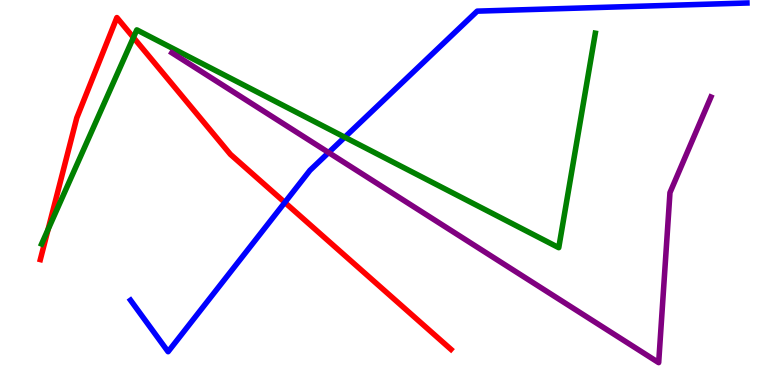[{'lines': ['blue', 'red'], 'intersections': [{'x': 3.68, 'y': 4.74}]}, {'lines': ['green', 'red'], 'intersections': [{'x': 0.62, 'y': 4.04}, {'x': 1.72, 'y': 9.03}]}, {'lines': ['purple', 'red'], 'intersections': []}, {'lines': ['blue', 'green'], 'intersections': [{'x': 4.45, 'y': 6.44}]}, {'lines': ['blue', 'purple'], 'intersections': [{'x': 4.24, 'y': 6.04}]}, {'lines': ['green', 'purple'], 'intersections': []}]